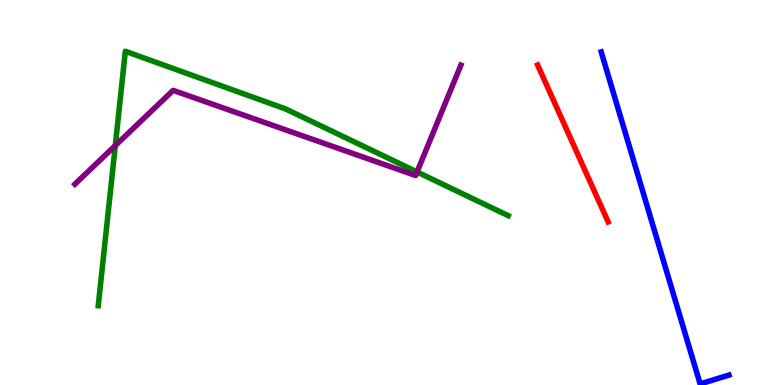[{'lines': ['blue', 'red'], 'intersections': []}, {'lines': ['green', 'red'], 'intersections': []}, {'lines': ['purple', 'red'], 'intersections': []}, {'lines': ['blue', 'green'], 'intersections': []}, {'lines': ['blue', 'purple'], 'intersections': []}, {'lines': ['green', 'purple'], 'intersections': [{'x': 1.49, 'y': 6.22}, {'x': 5.38, 'y': 5.53}]}]